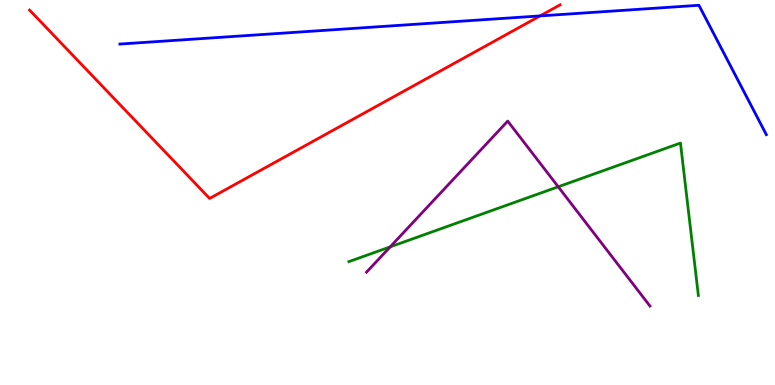[{'lines': ['blue', 'red'], 'intersections': [{'x': 6.97, 'y': 9.59}]}, {'lines': ['green', 'red'], 'intersections': []}, {'lines': ['purple', 'red'], 'intersections': []}, {'lines': ['blue', 'green'], 'intersections': []}, {'lines': ['blue', 'purple'], 'intersections': []}, {'lines': ['green', 'purple'], 'intersections': [{'x': 5.03, 'y': 3.59}, {'x': 7.2, 'y': 5.15}]}]